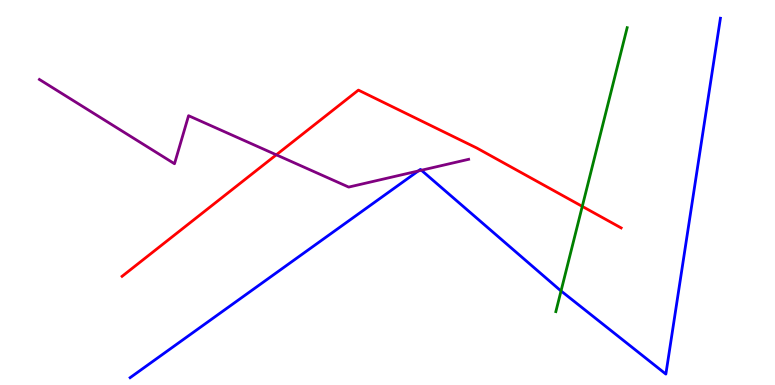[{'lines': ['blue', 'red'], 'intersections': []}, {'lines': ['green', 'red'], 'intersections': [{'x': 7.51, 'y': 4.64}]}, {'lines': ['purple', 'red'], 'intersections': [{'x': 3.57, 'y': 5.98}]}, {'lines': ['blue', 'green'], 'intersections': [{'x': 7.24, 'y': 2.44}]}, {'lines': ['blue', 'purple'], 'intersections': [{'x': 5.4, 'y': 5.56}, {'x': 5.44, 'y': 5.58}]}, {'lines': ['green', 'purple'], 'intersections': []}]